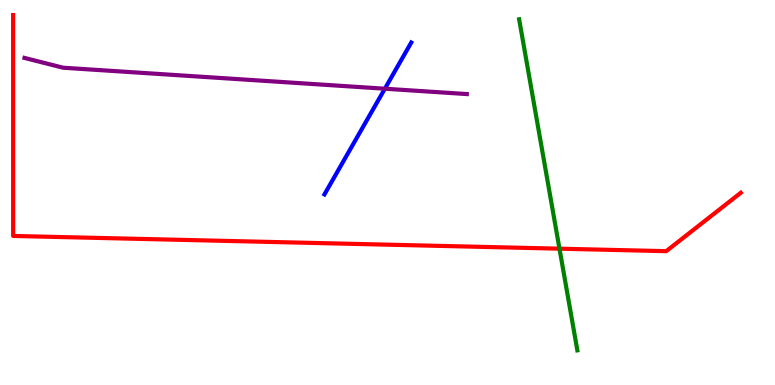[{'lines': ['blue', 'red'], 'intersections': []}, {'lines': ['green', 'red'], 'intersections': [{'x': 7.22, 'y': 3.54}]}, {'lines': ['purple', 'red'], 'intersections': []}, {'lines': ['blue', 'green'], 'intersections': []}, {'lines': ['blue', 'purple'], 'intersections': [{'x': 4.97, 'y': 7.7}]}, {'lines': ['green', 'purple'], 'intersections': []}]